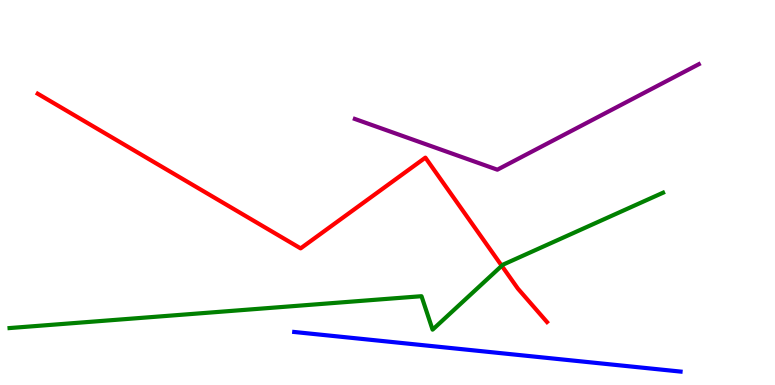[{'lines': ['blue', 'red'], 'intersections': []}, {'lines': ['green', 'red'], 'intersections': [{'x': 6.47, 'y': 3.1}]}, {'lines': ['purple', 'red'], 'intersections': []}, {'lines': ['blue', 'green'], 'intersections': []}, {'lines': ['blue', 'purple'], 'intersections': []}, {'lines': ['green', 'purple'], 'intersections': []}]